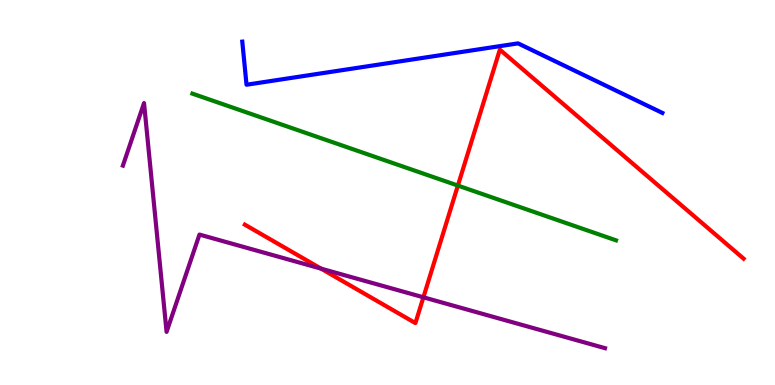[{'lines': ['blue', 'red'], 'intersections': []}, {'lines': ['green', 'red'], 'intersections': [{'x': 5.91, 'y': 5.18}]}, {'lines': ['purple', 'red'], 'intersections': [{'x': 4.14, 'y': 3.02}, {'x': 5.46, 'y': 2.28}]}, {'lines': ['blue', 'green'], 'intersections': []}, {'lines': ['blue', 'purple'], 'intersections': []}, {'lines': ['green', 'purple'], 'intersections': []}]